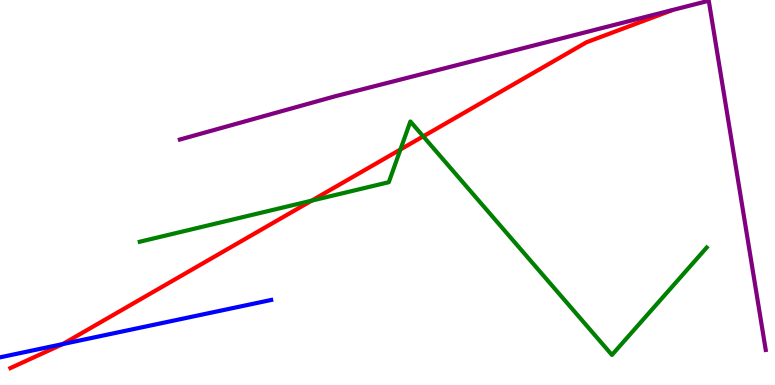[{'lines': ['blue', 'red'], 'intersections': [{'x': 0.809, 'y': 1.06}]}, {'lines': ['green', 'red'], 'intersections': [{'x': 4.02, 'y': 4.79}, {'x': 5.17, 'y': 6.12}, {'x': 5.46, 'y': 6.46}]}, {'lines': ['purple', 'red'], 'intersections': []}, {'lines': ['blue', 'green'], 'intersections': []}, {'lines': ['blue', 'purple'], 'intersections': []}, {'lines': ['green', 'purple'], 'intersections': []}]